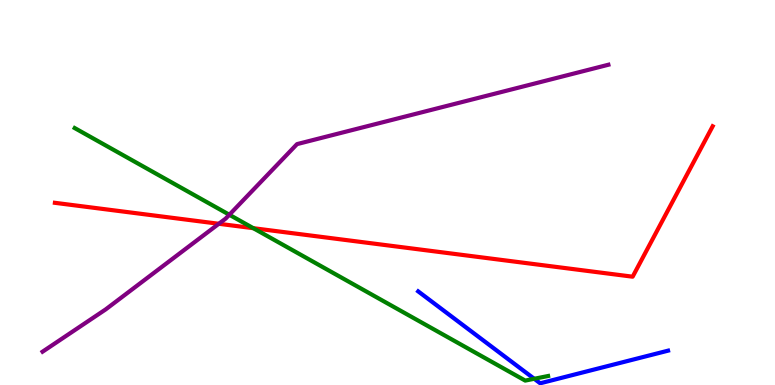[{'lines': ['blue', 'red'], 'intersections': []}, {'lines': ['green', 'red'], 'intersections': [{'x': 3.27, 'y': 4.07}]}, {'lines': ['purple', 'red'], 'intersections': [{'x': 2.82, 'y': 4.19}]}, {'lines': ['blue', 'green'], 'intersections': [{'x': 6.89, 'y': 0.161}]}, {'lines': ['blue', 'purple'], 'intersections': []}, {'lines': ['green', 'purple'], 'intersections': [{'x': 2.96, 'y': 4.42}]}]